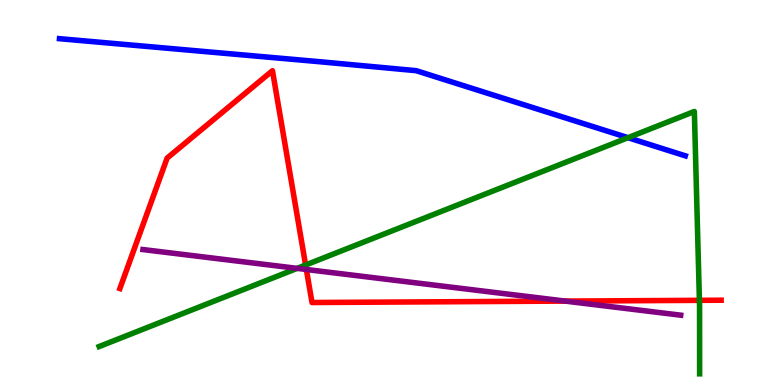[{'lines': ['blue', 'red'], 'intersections': []}, {'lines': ['green', 'red'], 'intersections': [{'x': 3.94, 'y': 3.12}, {'x': 9.02, 'y': 2.2}]}, {'lines': ['purple', 'red'], 'intersections': [{'x': 3.95, 'y': 3.0}, {'x': 7.29, 'y': 2.18}]}, {'lines': ['blue', 'green'], 'intersections': [{'x': 8.1, 'y': 6.42}]}, {'lines': ['blue', 'purple'], 'intersections': []}, {'lines': ['green', 'purple'], 'intersections': [{'x': 3.83, 'y': 3.03}]}]